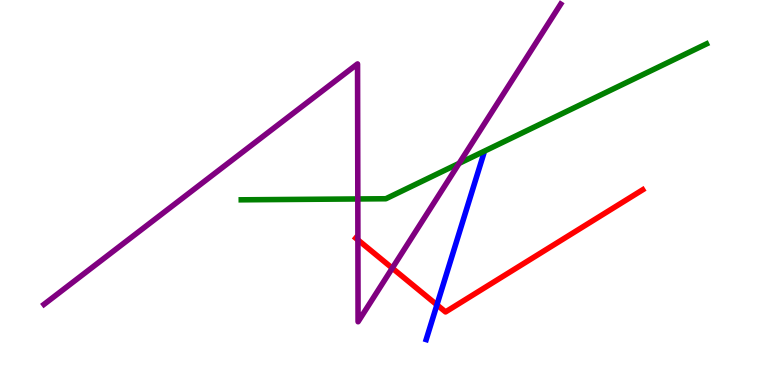[{'lines': ['blue', 'red'], 'intersections': [{'x': 5.64, 'y': 2.08}]}, {'lines': ['green', 'red'], 'intersections': []}, {'lines': ['purple', 'red'], 'intersections': [{'x': 4.62, 'y': 3.77}, {'x': 5.06, 'y': 3.04}]}, {'lines': ['blue', 'green'], 'intersections': []}, {'lines': ['blue', 'purple'], 'intersections': []}, {'lines': ['green', 'purple'], 'intersections': [{'x': 4.62, 'y': 4.83}, {'x': 5.92, 'y': 5.76}]}]